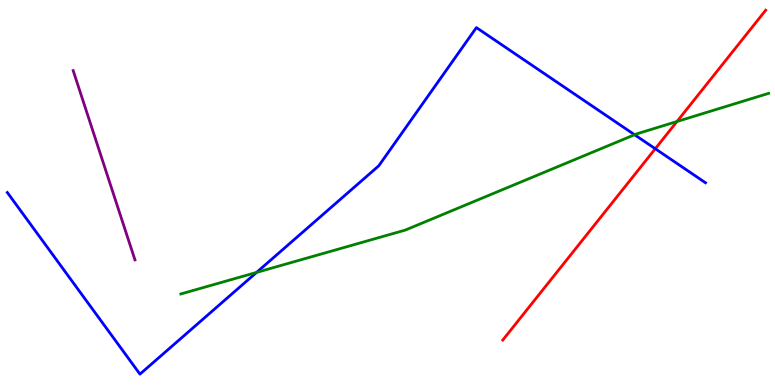[{'lines': ['blue', 'red'], 'intersections': [{'x': 8.46, 'y': 6.14}]}, {'lines': ['green', 'red'], 'intersections': [{'x': 8.74, 'y': 6.84}]}, {'lines': ['purple', 'red'], 'intersections': []}, {'lines': ['blue', 'green'], 'intersections': [{'x': 3.31, 'y': 2.92}, {'x': 8.19, 'y': 6.5}]}, {'lines': ['blue', 'purple'], 'intersections': []}, {'lines': ['green', 'purple'], 'intersections': []}]